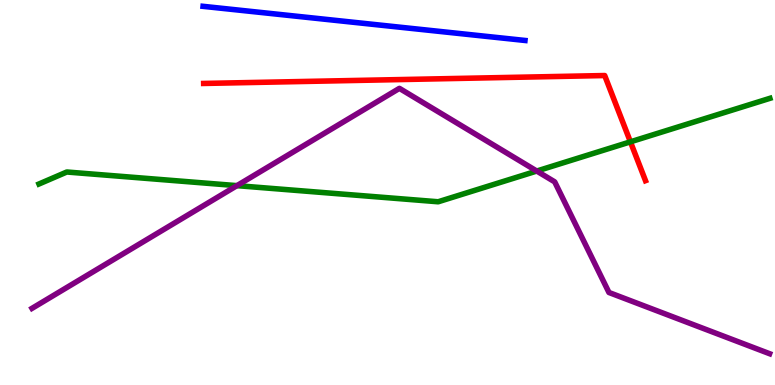[{'lines': ['blue', 'red'], 'intersections': []}, {'lines': ['green', 'red'], 'intersections': [{'x': 8.13, 'y': 6.32}]}, {'lines': ['purple', 'red'], 'intersections': []}, {'lines': ['blue', 'green'], 'intersections': []}, {'lines': ['blue', 'purple'], 'intersections': []}, {'lines': ['green', 'purple'], 'intersections': [{'x': 3.06, 'y': 5.18}, {'x': 6.93, 'y': 5.56}]}]